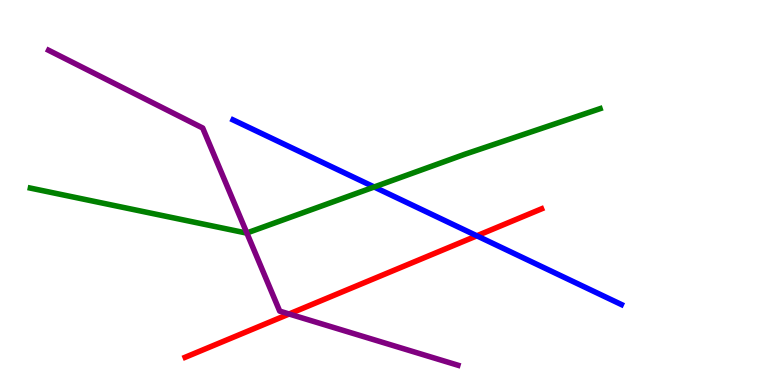[{'lines': ['blue', 'red'], 'intersections': [{'x': 6.15, 'y': 3.88}]}, {'lines': ['green', 'red'], 'intersections': []}, {'lines': ['purple', 'red'], 'intersections': [{'x': 3.73, 'y': 1.84}]}, {'lines': ['blue', 'green'], 'intersections': [{'x': 4.83, 'y': 5.14}]}, {'lines': ['blue', 'purple'], 'intersections': []}, {'lines': ['green', 'purple'], 'intersections': [{'x': 3.19, 'y': 3.95}]}]